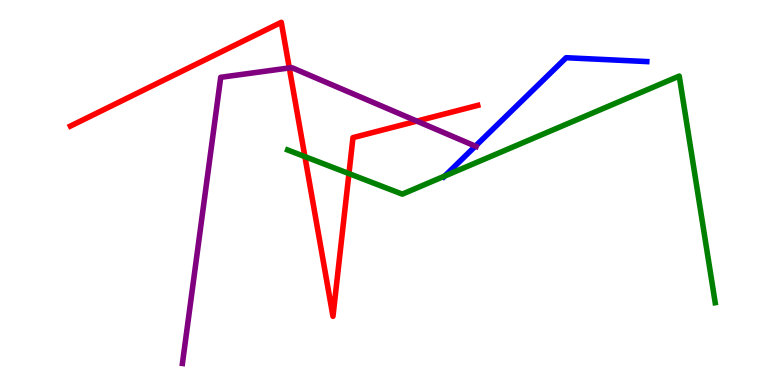[{'lines': ['blue', 'red'], 'intersections': []}, {'lines': ['green', 'red'], 'intersections': [{'x': 3.93, 'y': 5.93}, {'x': 4.5, 'y': 5.49}]}, {'lines': ['purple', 'red'], 'intersections': [{'x': 3.73, 'y': 8.24}, {'x': 5.38, 'y': 6.85}]}, {'lines': ['blue', 'green'], 'intersections': [{'x': 5.74, 'y': 5.43}]}, {'lines': ['blue', 'purple'], 'intersections': [{'x': 6.13, 'y': 6.2}]}, {'lines': ['green', 'purple'], 'intersections': []}]